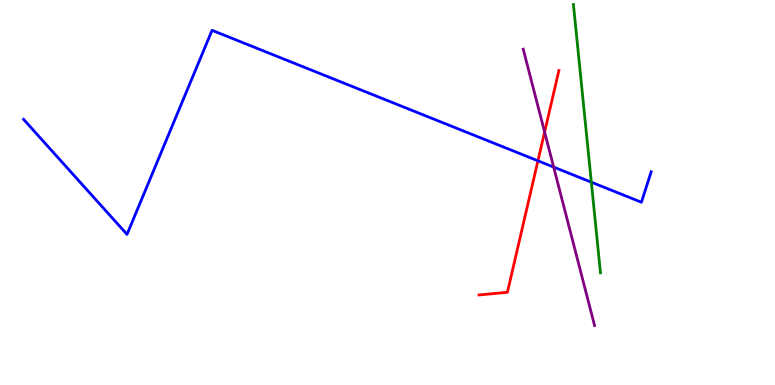[{'lines': ['blue', 'red'], 'intersections': [{'x': 6.94, 'y': 5.82}]}, {'lines': ['green', 'red'], 'intersections': []}, {'lines': ['purple', 'red'], 'intersections': [{'x': 7.03, 'y': 6.57}]}, {'lines': ['blue', 'green'], 'intersections': [{'x': 7.63, 'y': 5.27}]}, {'lines': ['blue', 'purple'], 'intersections': [{'x': 7.14, 'y': 5.66}]}, {'lines': ['green', 'purple'], 'intersections': []}]